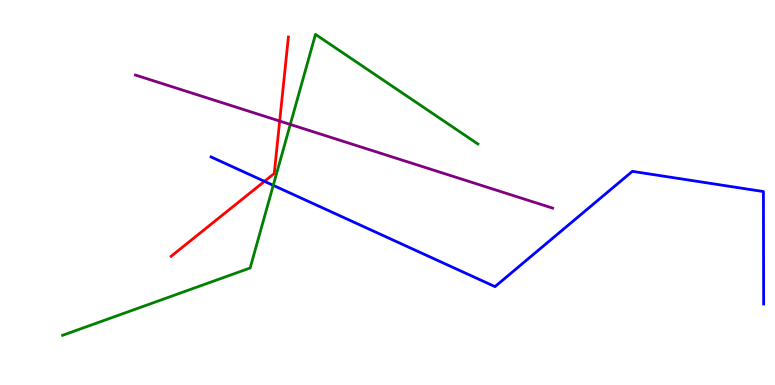[{'lines': ['blue', 'red'], 'intersections': [{'x': 3.41, 'y': 5.29}]}, {'lines': ['green', 'red'], 'intersections': []}, {'lines': ['purple', 'red'], 'intersections': [{'x': 3.61, 'y': 6.86}]}, {'lines': ['blue', 'green'], 'intersections': [{'x': 3.53, 'y': 5.19}]}, {'lines': ['blue', 'purple'], 'intersections': []}, {'lines': ['green', 'purple'], 'intersections': [{'x': 3.75, 'y': 6.77}]}]